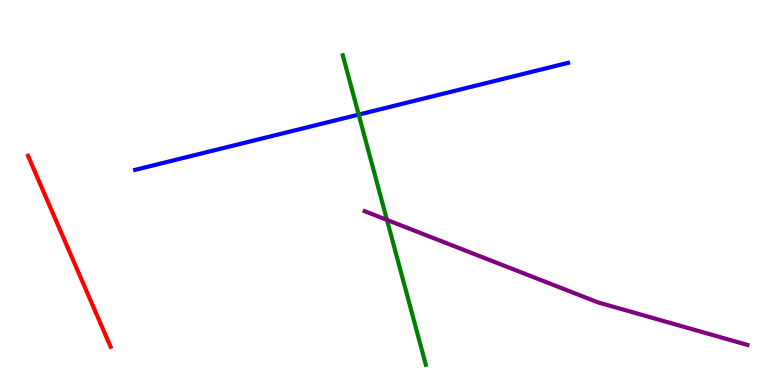[{'lines': ['blue', 'red'], 'intersections': []}, {'lines': ['green', 'red'], 'intersections': []}, {'lines': ['purple', 'red'], 'intersections': []}, {'lines': ['blue', 'green'], 'intersections': [{'x': 4.63, 'y': 7.02}]}, {'lines': ['blue', 'purple'], 'intersections': []}, {'lines': ['green', 'purple'], 'intersections': [{'x': 4.99, 'y': 4.29}]}]